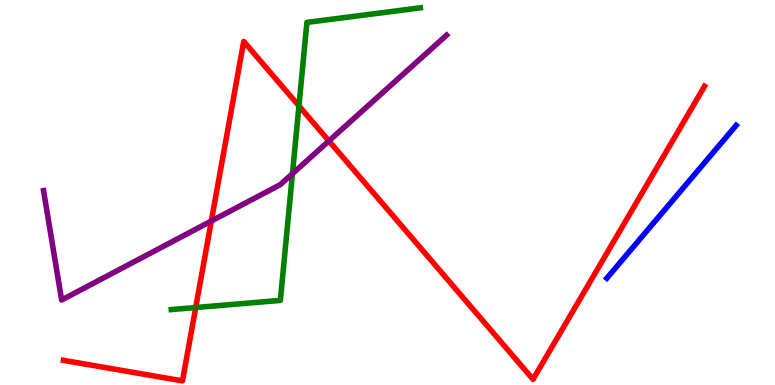[{'lines': ['blue', 'red'], 'intersections': []}, {'lines': ['green', 'red'], 'intersections': [{'x': 2.53, 'y': 2.01}, {'x': 3.86, 'y': 7.25}]}, {'lines': ['purple', 'red'], 'intersections': [{'x': 2.73, 'y': 4.26}, {'x': 4.24, 'y': 6.34}]}, {'lines': ['blue', 'green'], 'intersections': []}, {'lines': ['blue', 'purple'], 'intersections': []}, {'lines': ['green', 'purple'], 'intersections': [{'x': 3.77, 'y': 5.49}]}]